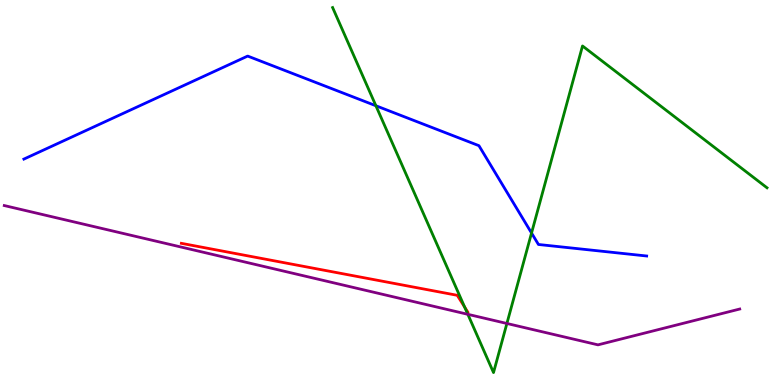[{'lines': ['blue', 'red'], 'intersections': []}, {'lines': ['green', 'red'], 'intersections': [{'x': 6.0, 'y': 2.02}]}, {'lines': ['purple', 'red'], 'intersections': []}, {'lines': ['blue', 'green'], 'intersections': [{'x': 4.85, 'y': 7.25}, {'x': 6.86, 'y': 3.95}]}, {'lines': ['blue', 'purple'], 'intersections': []}, {'lines': ['green', 'purple'], 'intersections': [{'x': 6.04, 'y': 1.84}, {'x': 6.54, 'y': 1.6}]}]